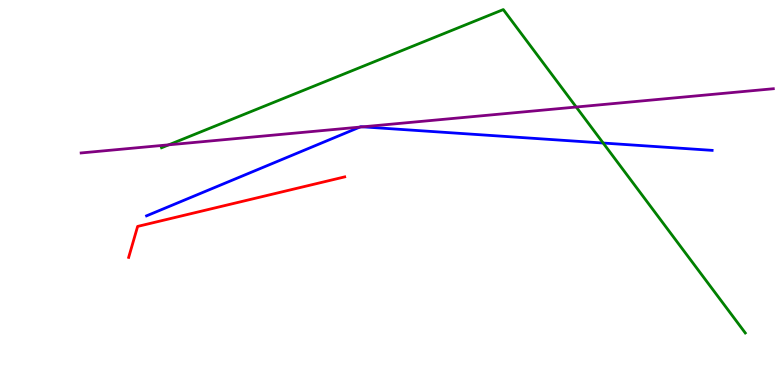[{'lines': ['blue', 'red'], 'intersections': []}, {'lines': ['green', 'red'], 'intersections': []}, {'lines': ['purple', 'red'], 'intersections': []}, {'lines': ['blue', 'green'], 'intersections': [{'x': 7.78, 'y': 6.29}]}, {'lines': ['blue', 'purple'], 'intersections': [{'x': 4.64, 'y': 6.7}, {'x': 4.68, 'y': 6.71}]}, {'lines': ['green', 'purple'], 'intersections': [{'x': 2.18, 'y': 6.24}, {'x': 7.44, 'y': 7.22}]}]